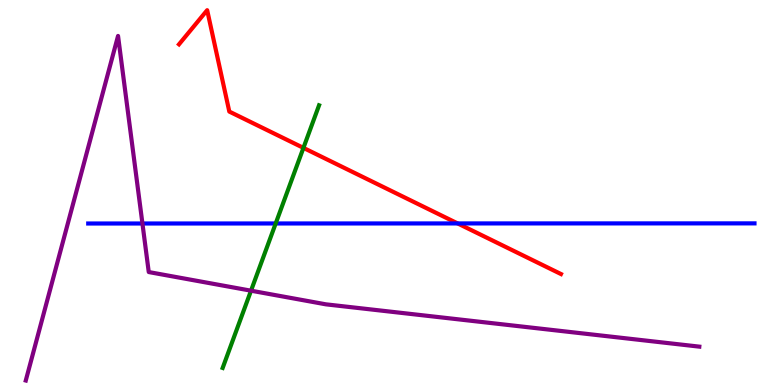[{'lines': ['blue', 'red'], 'intersections': [{'x': 5.91, 'y': 4.2}]}, {'lines': ['green', 'red'], 'intersections': [{'x': 3.92, 'y': 6.16}]}, {'lines': ['purple', 'red'], 'intersections': []}, {'lines': ['blue', 'green'], 'intersections': [{'x': 3.56, 'y': 4.2}]}, {'lines': ['blue', 'purple'], 'intersections': [{'x': 1.84, 'y': 4.19}]}, {'lines': ['green', 'purple'], 'intersections': [{'x': 3.24, 'y': 2.45}]}]